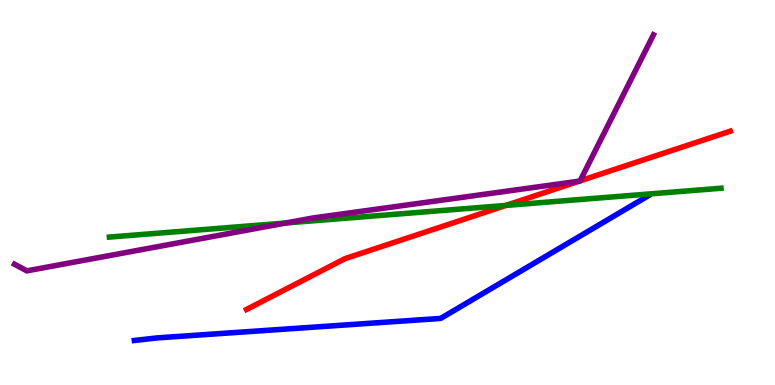[{'lines': ['blue', 'red'], 'intersections': []}, {'lines': ['green', 'red'], 'intersections': [{'x': 6.53, 'y': 4.66}]}, {'lines': ['purple', 'red'], 'intersections': [{'x': 7.47, 'y': 5.29}, {'x': 7.49, 'y': 5.3}]}, {'lines': ['blue', 'green'], 'intersections': []}, {'lines': ['blue', 'purple'], 'intersections': []}, {'lines': ['green', 'purple'], 'intersections': [{'x': 3.69, 'y': 4.21}]}]